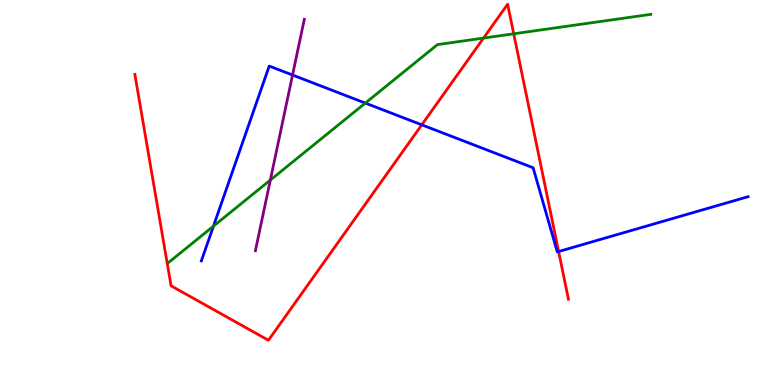[{'lines': ['blue', 'red'], 'intersections': [{'x': 5.44, 'y': 6.76}, {'x': 7.21, 'y': 3.47}]}, {'lines': ['green', 'red'], 'intersections': [{'x': 6.24, 'y': 9.01}, {'x': 6.63, 'y': 9.12}]}, {'lines': ['purple', 'red'], 'intersections': []}, {'lines': ['blue', 'green'], 'intersections': [{'x': 2.75, 'y': 4.13}, {'x': 4.71, 'y': 7.32}]}, {'lines': ['blue', 'purple'], 'intersections': [{'x': 3.77, 'y': 8.05}]}, {'lines': ['green', 'purple'], 'intersections': [{'x': 3.49, 'y': 5.32}]}]